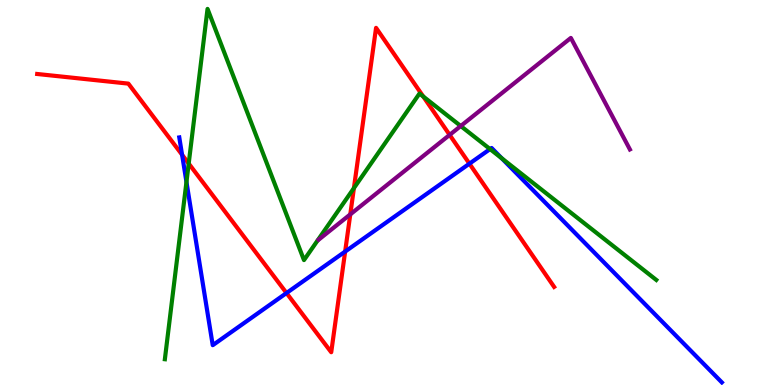[{'lines': ['blue', 'red'], 'intersections': [{'x': 2.35, 'y': 5.98}, {'x': 3.7, 'y': 2.39}, {'x': 4.45, 'y': 3.47}, {'x': 6.06, 'y': 5.75}]}, {'lines': ['green', 'red'], 'intersections': [{'x': 2.43, 'y': 5.75}, {'x': 4.57, 'y': 5.11}, {'x': 5.46, 'y': 7.49}]}, {'lines': ['purple', 'red'], 'intersections': [{'x': 4.52, 'y': 4.43}, {'x': 5.8, 'y': 6.5}]}, {'lines': ['blue', 'green'], 'intersections': [{'x': 2.41, 'y': 5.27}, {'x': 6.32, 'y': 6.13}, {'x': 6.47, 'y': 5.89}]}, {'lines': ['blue', 'purple'], 'intersections': []}, {'lines': ['green', 'purple'], 'intersections': [{'x': 5.95, 'y': 6.73}]}]